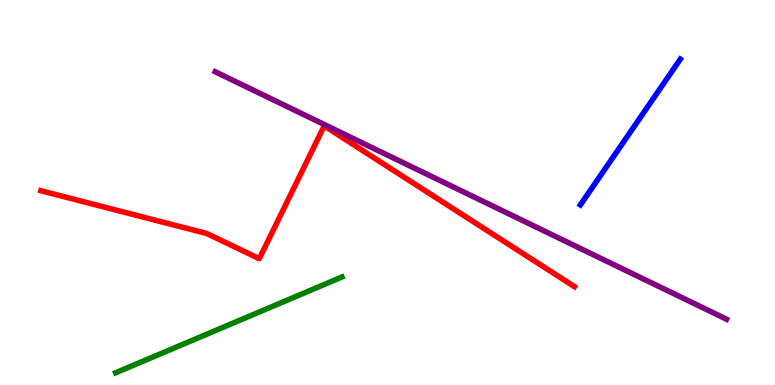[{'lines': ['blue', 'red'], 'intersections': []}, {'lines': ['green', 'red'], 'intersections': []}, {'lines': ['purple', 'red'], 'intersections': []}, {'lines': ['blue', 'green'], 'intersections': []}, {'lines': ['blue', 'purple'], 'intersections': []}, {'lines': ['green', 'purple'], 'intersections': []}]